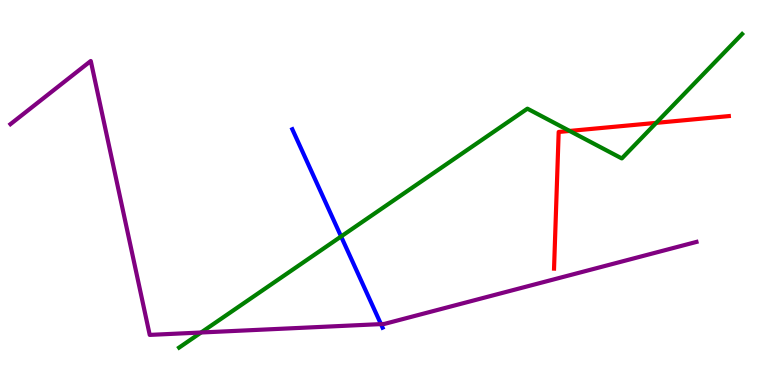[{'lines': ['blue', 'red'], 'intersections': []}, {'lines': ['green', 'red'], 'intersections': [{'x': 7.35, 'y': 6.6}, {'x': 8.47, 'y': 6.81}]}, {'lines': ['purple', 'red'], 'intersections': []}, {'lines': ['blue', 'green'], 'intersections': [{'x': 4.4, 'y': 3.86}]}, {'lines': ['blue', 'purple'], 'intersections': [{'x': 4.92, 'y': 1.58}]}, {'lines': ['green', 'purple'], 'intersections': [{'x': 2.59, 'y': 1.36}]}]